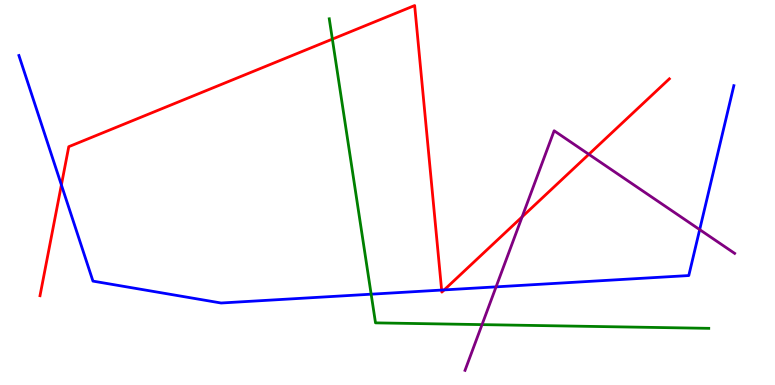[{'lines': ['blue', 'red'], 'intersections': [{'x': 0.792, 'y': 5.2}, {'x': 5.7, 'y': 2.47}, {'x': 5.73, 'y': 2.47}]}, {'lines': ['green', 'red'], 'intersections': [{'x': 4.29, 'y': 8.98}]}, {'lines': ['purple', 'red'], 'intersections': [{'x': 6.74, 'y': 4.37}, {'x': 7.6, 'y': 5.99}]}, {'lines': ['blue', 'green'], 'intersections': [{'x': 4.79, 'y': 2.36}]}, {'lines': ['blue', 'purple'], 'intersections': [{'x': 6.4, 'y': 2.55}, {'x': 9.03, 'y': 4.04}]}, {'lines': ['green', 'purple'], 'intersections': [{'x': 6.22, 'y': 1.57}]}]